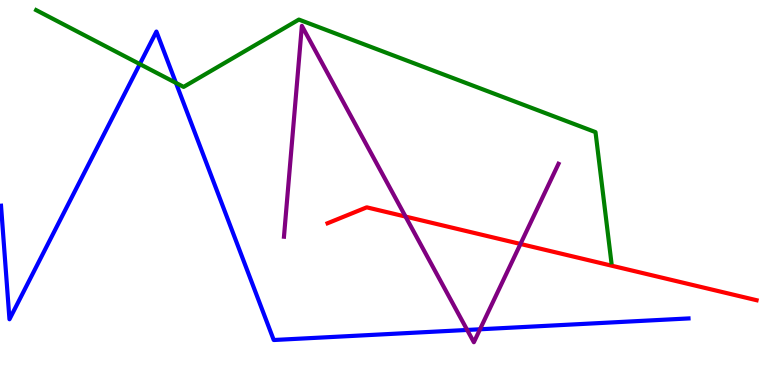[{'lines': ['blue', 'red'], 'intersections': []}, {'lines': ['green', 'red'], 'intersections': []}, {'lines': ['purple', 'red'], 'intersections': [{'x': 5.23, 'y': 4.37}, {'x': 6.72, 'y': 3.66}]}, {'lines': ['blue', 'green'], 'intersections': [{'x': 1.8, 'y': 8.34}, {'x': 2.27, 'y': 7.85}]}, {'lines': ['blue', 'purple'], 'intersections': [{'x': 6.03, 'y': 1.43}, {'x': 6.19, 'y': 1.45}]}, {'lines': ['green', 'purple'], 'intersections': []}]